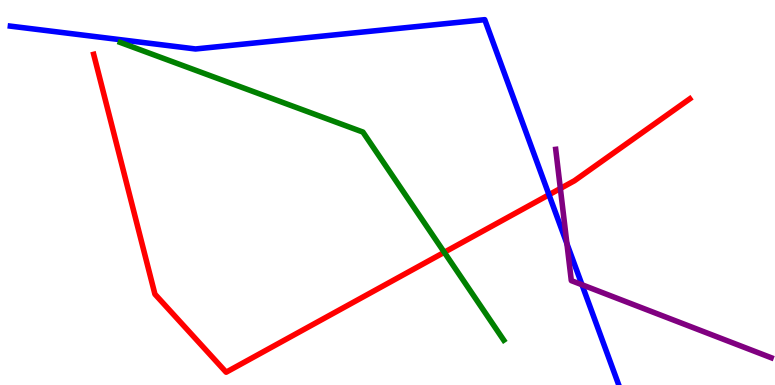[{'lines': ['blue', 'red'], 'intersections': [{'x': 7.08, 'y': 4.94}]}, {'lines': ['green', 'red'], 'intersections': [{'x': 5.73, 'y': 3.45}]}, {'lines': ['purple', 'red'], 'intersections': [{'x': 7.23, 'y': 5.1}]}, {'lines': ['blue', 'green'], 'intersections': []}, {'lines': ['blue', 'purple'], 'intersections': [{'x': 7.32, 'y': 3.67}, {'x': 7.51, 'y': 2.6}]}, {'lines': ['green', 'purple'], 'intersections': []}]